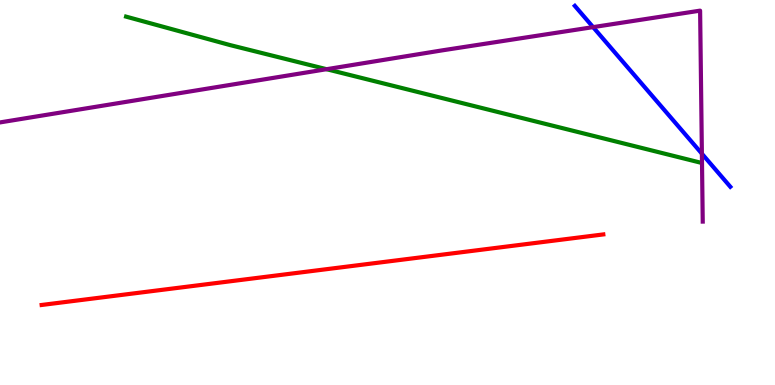[{'lines': ['blue', 'red'], 'intersections': []}, {'lines': ['green', 'red'], 'intersections': []}, {'lines': ['purple', 'red'], 'intersections': []}, {'lines': ['blue', 'green'], 'intersections': []}, {'lines': ['blue', 'purple'], 'intersections': [{'x': 7.65, 'y': 9.3}, {'x': 9.06, 'y': 6.01}]}, {'lines': ['green', 'purple'], 'intersections': [{'x': 4.21, 'y': 8.2}]}]